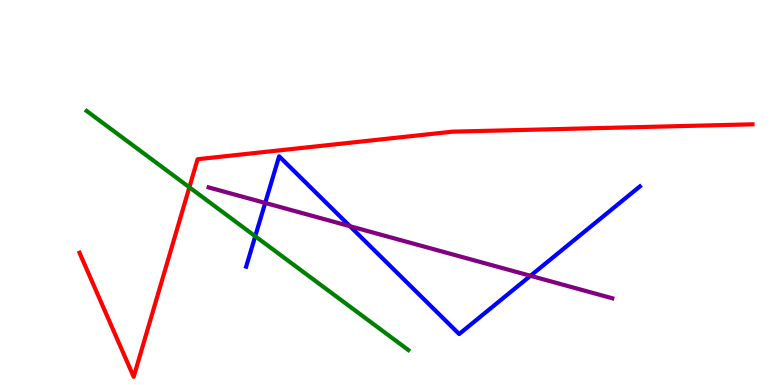[{'lines': ['blue', 'red'], 'intersections': []}, {'lines': ['green', 'red'], 'intersections': [{'x': 2.44, 'y': 5.14}]}, {'lines': ['purple', 'red'], 'intersections': []}, {'lines': ['blue', 'green'], 'intersections': [{'x': 3.29, 'y': 3.86}]}, {'lines': ['blue', 'purple'], 'intersections': [{'x': 3.42, 'y': 4.73}, {'x': 4.52, 'y': 4.12}, {'x': 6.84, 'y': 2.84}]}, {'lines': ['green', 'purple'], 'intersections': []}]